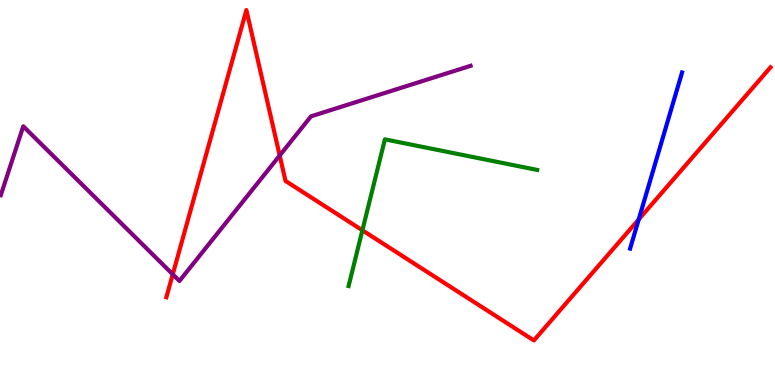[{'lines': ['blue', 'red'], 'intersections': [{'x': 8.24, 'y': 4.3}]}, {'lines': ['green', 'red'], 'intersections': [{'x': 4.68, 'y': 4.02}]}, {'lines': ['purple', 'red'], 'intersections': [{'x': 2.23, 'y': 2.87}, {'x': 3.61, 'y': 5.96}]}, {'lines': ['blue', 'green'], 'intersections': []}, {'lines': ['blue', 'purple'], 'intersections': []}, {'lines': ['green', 'purple'], 'intersections': []}]